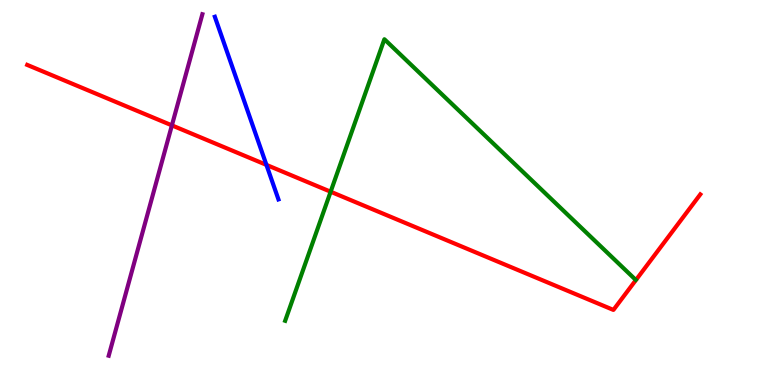[{'lines': ['blue', 'red'], 'intersections': [{'x': 3.44, 'y': 5.72}]}, {'lines': ['green', 'red'], 'intersections': [{'x': 4.27, 'y': 5.02}]}, {'lines': ['purple', 'red'], 'intersections': [{'x': 2.22, 'y': 6.74}]}, {'lines': ['blue', 'green'], 'intersections': []}, {'lines': ['blue', 'purple'], 'intersections': []}, {'lines': ['green', 'purple'], 'intersections': []}]